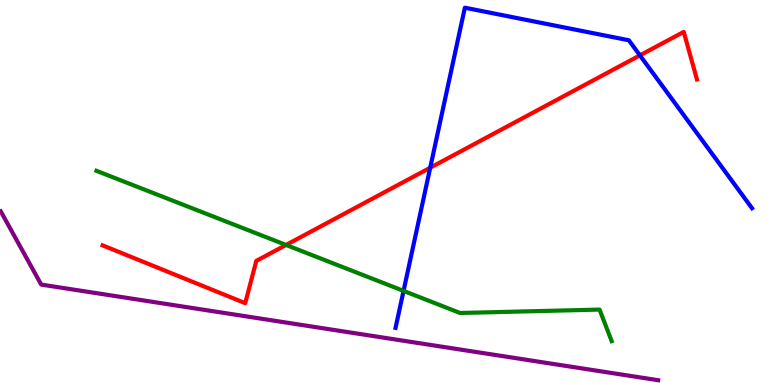[{'lines': ['blue', 'red'], 'intersections': [{'x': 5.55, 'y': 5.64}, {'x': 8.26, 'y': 8.56}]}, {'lines': ['green', 'red'], 'intersections': [{'x': 3.69, 'y': 3.64}]}, {'lines': ['purple', 'red'], 'intersections': []}, {'lines': ['blue', 'green'], 'intersections': [{'x': 5.21, 'y': 2.44}]}, {'lines': ['blue', 'purple'], 'intersections': []}, {'lines': ['green', 'purple'], 'intersections': []}]